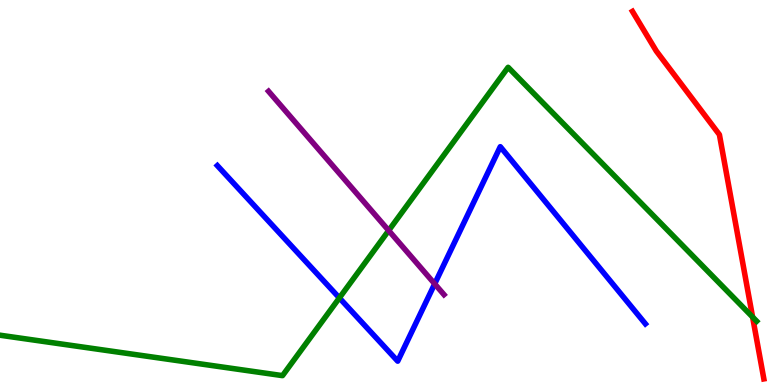[{'lines': ['blue', 'red'], 'intersections': []}, {'lines': ['green', 'red'], 'intersections': [{'x': 9.71, 'y': 1.77}]}, {'lines': ['purple', 'red'], 'intersections': []}, {'lines': ['blue', 'green'], 'intersections': [{'x': 4.38, 'y': 2.26}]}, {'lines': ['blue', 'purple'], 'intersections': [{'x': 5.61, 'y': 2.63}]}, {'lines': ['green', 'purple'], 'intersections': [{'x': 5.02, 'y': 4.01}]}]